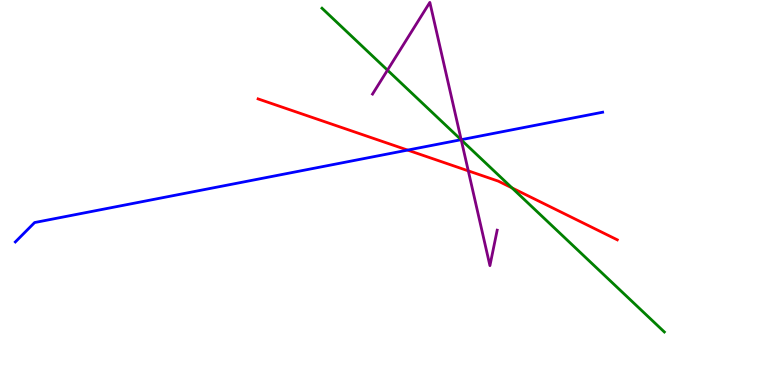[{'lines': ['blue', 'red'], 'intersections': [{'x': 5.26, 'y': 6.1}]}, {'lines': ['green', 'red'], 'intersections': [{'x': 6.61, 'y': 5.12}]}, {'lines': ['purple', 'red'], 'intersections': [{'x': 6.04, 'y': 5.56}]}, {'lines': ['blue', 'green'], 'intersections': [{'x': 5.95, 'y': 6.37}]}, {'lines': ['blue', 'purple'], 'intersections': [{'x': 5.95, 'y': 6.37}]}, {'lines': ['green', 'purple'], 'intersections': [{'x': 5.0, 'y': 8.18}, {'x': 5.95, 'y': 6.37}]}]